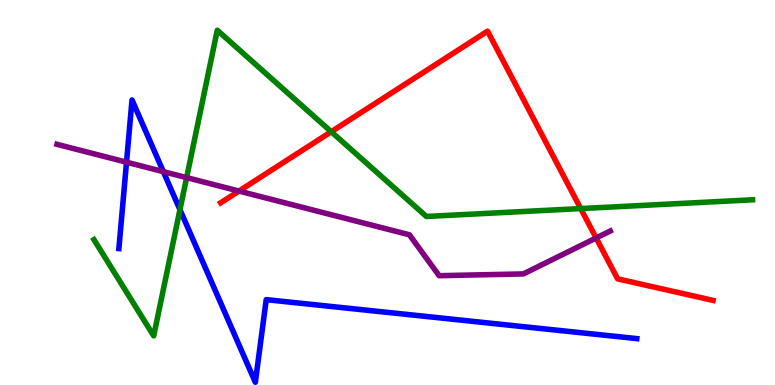[{'lines': ['blue', 'red'], 'intersections': []}, {'lines': ['green', 'red'], 'intersections': [{'x': 4.27, 'y': 6.58}, {'x': 7.49, 'y': 4.58}]}, {'lines': ['purple', 'red'], 'intersections': [{'x': 3.08, 'y': 5.04}, {'x': 7.69, 'y': 3.82}]}, {'lines': ['blue', 'green'], 'intersections': [{'x': 2.32, 'y': 4.55}]}, {'lines': ['blue', 'purple'], 'intersections': [{'x': 1.63, 'y': 5.79}, {'x': 2.11, 'y': 5.54}]}, {'lines': ['green', 'purple'], 'intersections': [{'x': 2.41, 'y': 5.39}]}]